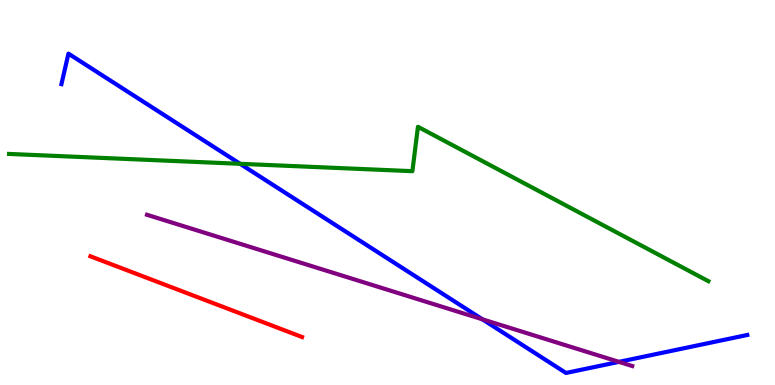[{'lines': ['blue', 'red'], 'intersections': []}, {'lines': ['green', 'red'], 'intersections': []}, {'lines': ['purple', 'red'], 'intersections': []}, {'lines': ['blue', 'green'], 'intersections': [{'x': 3.1, 'y': 5.75}]}, {'lines': ['blue', 'purple'], 'intersections': [{'x': 6.22, 'y': 1.71}, {'x': 7.99, 'y': 0.601}]}, {'lines': ['green', 'purple'], 'intersections': []}]